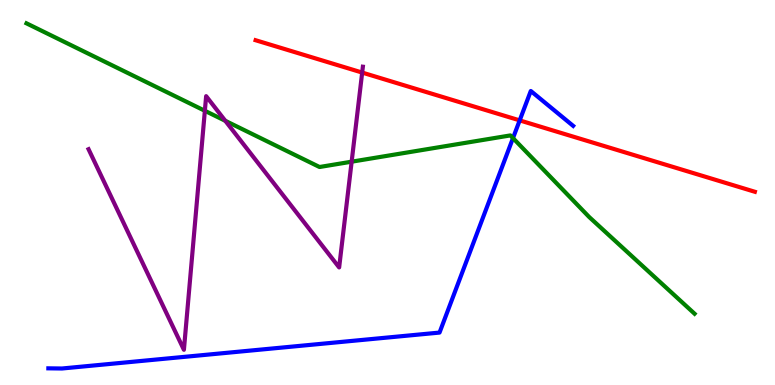[{'lines': ['blue', 'red'], 'intersections': [{'x': 6.71, 'y': 6.87}]}, {'lines': ['green', 'red'], 'intersections': []}, {'lines': ['purple', 'red'], 'intersections': [{'x': 4.67, 'y': 8.11}]}, {'lines': ['blue', 'green'], 'intersections': [{'x': 6.62, 'y': 6.41}]}, {'lines': ['blue', 'purple'], 'intersections': []}, {'lines': ['green', 'purple'], 'intersections': [{'x': 2.64, 'y': 7.12}, {'x': 2.91, 'y': 6.86}, {'x': 4.54, 'y': 5.8}]}]